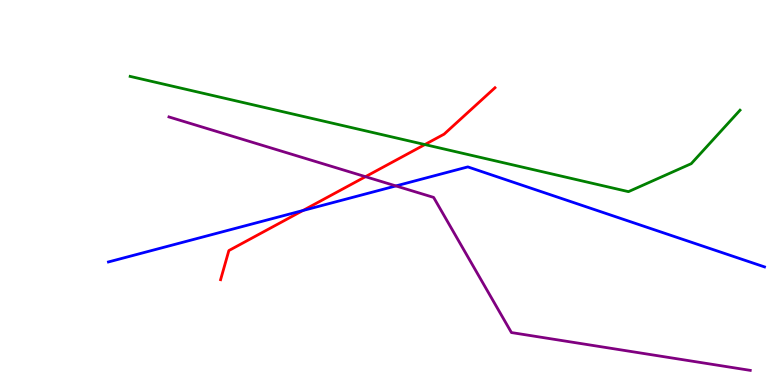[{'lines': ['blue', 'red'], 'intersections': [{'x': 3.91, 'y': 4.53}]}, {'lines': ['green', 'red'], 'intersections': [{'x': 5.48, 'y': 6.25}]}, {'lines': ['purple', 'red'], 'intersections': [{'x': 4.72, 'y': 5.41}]}, {'lines': ['blue', 'green'], 'intersections': []}, {'lines': ['blue', 'purple'], 'intersections': [{'x': 5.11, 'y': 5.17}]}, {'lines': ['green', 'purple'], 'intersections': []}]